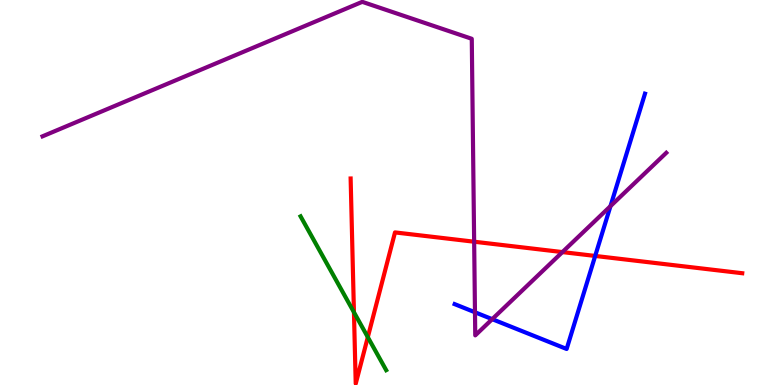[{'lines': ['blue', 'red'], 'intersections': [{'x': 7.68, 'y': 3.35}]}, {'lines': ['green', 'red'], 'intersections': [{'x': 4.57, 'y': 1.89}, {'x': 4.75, 'y': 1.24}]}, {'lines': ['purple', 'red'], 'intersections': [{'x': 6.12, 'y': 3.72}, {'x': 7.26, 'y': 3.45}]}, {'lines': ['blue', 'green'], 'intersections': []}, {'lines': ['blue', 'purple'], 'intersections': [{'x': 6.13, 'y': 1.89}, {'x': 6.35, 'y': 1.71}, {'x': 7.88, 'y': 4.65}]}, {'lines': ['green', 'purple'], 'intersections': []}]